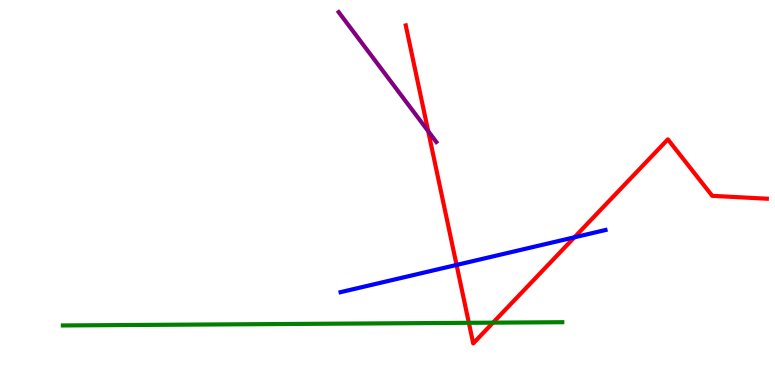[{'lines': ['blue', 'red'], 'intersections': [{'x': 5.89, 'y': 3.12}, {'x': 7.41, 'y': 3.84}]}, {'lines': ['green', 'red'], 'intersections': [{'x': 6.05, 'y': 1.62}, {'x': 6.36, 'y': 1.62}]}, {'lines': ['purple', 'red'], 'intersections': [{'x': 5.53, 'y': 6.59}]}, {'lines': ['blue', 'green'], 'intersections': []}, {'lines': ['blue', 'purple'], 'intersections': []}, {'lines': ['green', 'purple'], 'intersections': []}]